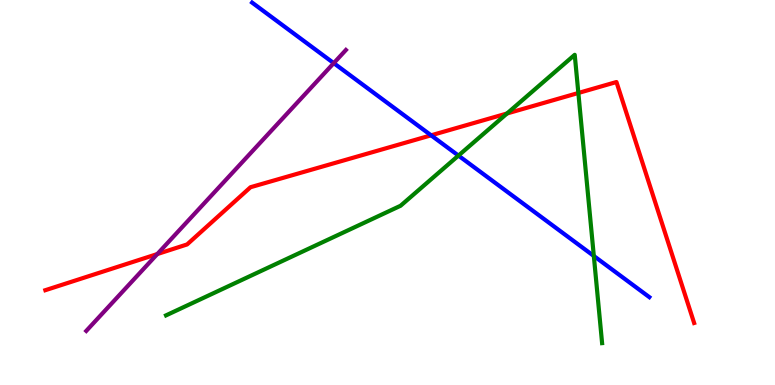[{'lines': ['blue', 'red'], 'intersections': [{'x': 5.56, 'y': 6.49}]}, {'lines': ['green', 'red'], 'intersections': [{'x': 6.54, 'y': 7.05}, {'x': 7.46, 'y': 7.58}]}, {'lines': ['purple', 'red'], 'intersections': [{'x': 2.03, 'y': 3.4}]}, {'lines': ['blue', 'green'], 'intersections': [{'x': 5.92, 'y': 5.96}, {'x': 7.66, 'y': 3.35}]}, {'lines': ['blue', 'purple'], 'intersections': [{'x': 4.31, 'y': 8.36}]}, {'lines': ['green', 'purple'], 'intersections': []}]